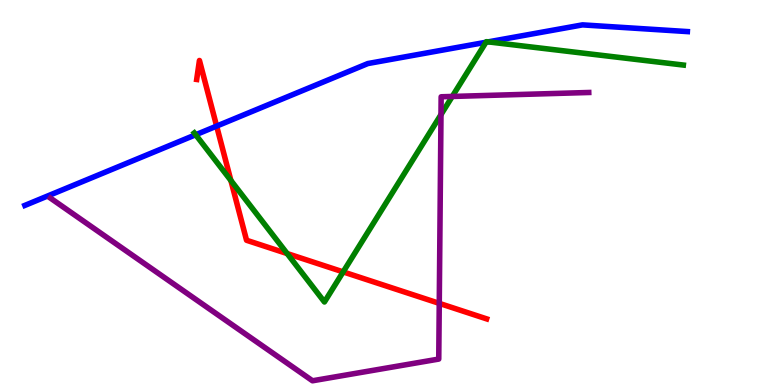[{'lines': ['blue', 'red'], 'intersections': [{'x': 2.8, 'y': 6.72}]}, {'lines': ['green', 'red'], 'intersections': [{'x': 2.98, 'y': 5.31}, {'x': 3.71, 'y': 3.41}, {'x': 4.43, 'y': 2.94}]}, {'lines': ['purple', 'red'], 'intersections': [{'x': 5.67, 'y': 2.12}]}, {'lines': ['blue', 'green'], 'intersections': [{'x': 2.52, 'y': 6.5}, {'x': 6.27, 'y': 8.9}, {'x': 6.3, 'y': 8.91}]}, {'lines': ['blue', 'purple'], 'intersections': []}, {'lines': ['green', 'purple'], 'intersections': [{'x': 5.69, 'y': 7.02}, {'x': 5.84, 'y': 7.49}]}]